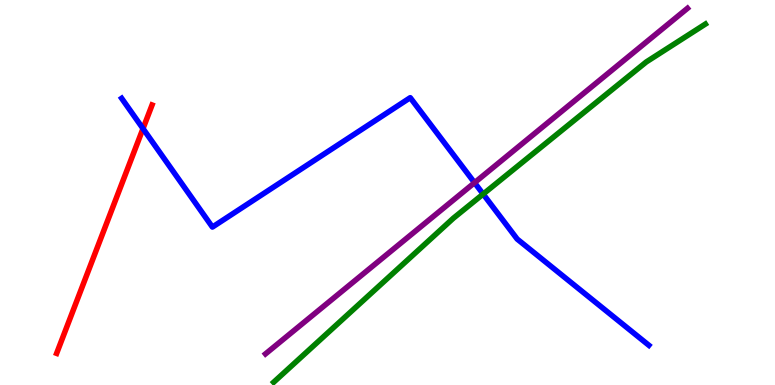[{'lines': ['blue', 'red'], 'intersections': [{'x': 1.85, 'y': 6.66}]}, {'lines': ['green', 'red'], 'intersections': []}, {'lines': ['purple', 'red'], 'intersections': []}, {'lines': ['blue', 'green'], 'intersections': [{'x': 6.23, 'y': 4.96}]}, {'lines': ['blue', 'purple'], 'intersections': [{'x': 6.12, 'y': 5.25}]}, {'lines': ['green', 'purple'], 'intersections': []}]